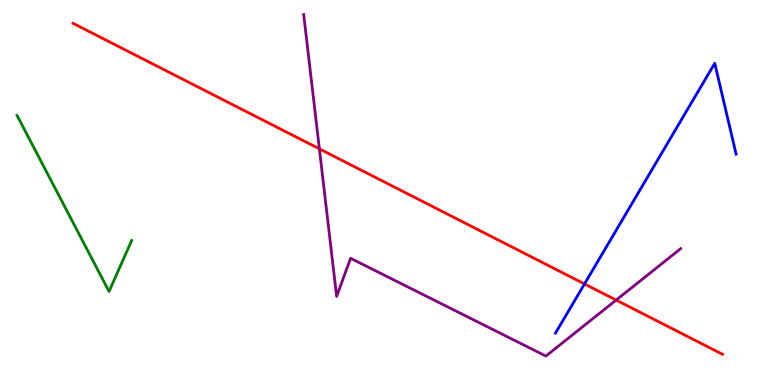[{'lines': ['blue', 'red'], 'intersections': [{'x': 7.54, 'y': 2.62}]}, {'lines': ['green', 'red'], 'intersections': []}, {'lines': ['purple', 'red'], 'intersections': [{'x': 4.12, 'y': 6.13}, {'x': 7.95, 'y': 2.21}]}, {'lines': ['blue', 'green'], 'intersections': []}, {'lines': ['blue', 'purple'], 'intersections': []}, {'lines': ['green', 'purple'], 'intersections': []}]